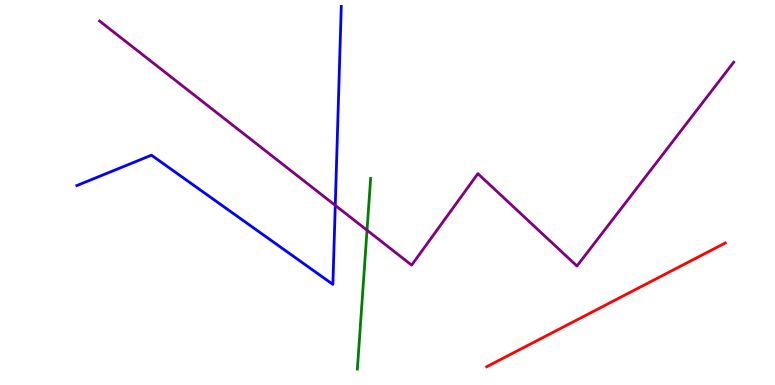[{'lines': ['blue', 'red'], 'intersections': []}, {'lines': ['green', 'red'], 'intersections': []}, {'lines': ['purple', 'red'], 'intersections': []}, {'lines': ['blue', 'green'], 'intersections': []}, {'lines': ['blue', 'purple'], 'intersections': [{'x': 4.33, 'y': 4.67}]}, {'lines': ['green', 'purple'], 'intersections': [{'x': 4.74, 'y': 4.02}]}]